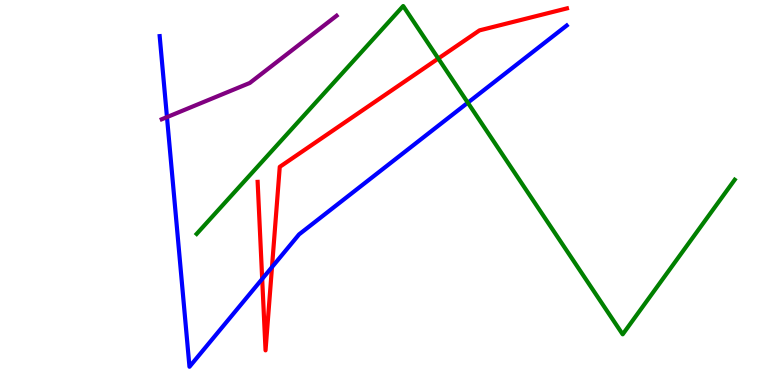[{'lines': ['blue', 'red'], 'intersections': [{'x': 3.38, 'y': 2.75}, {'x': 3.51, 'y': 3.06}]}, {'lines': ['green', 'red'], 'intersections': [{'x': 5.66, 'y': 8.48}]}, {'lines': ['purple', 'red'], 'intersections': []}, {'lines': ['blue', 'green'], 'intersections': [{'x': 6.04, 'y': 7.33}]}, {'lines': ['blue', 'purple'], 'intersections': [{'x': 2.15, 'y': 6.96}]}, {'lines': ['green', 'purple'], 'intersections': []}]